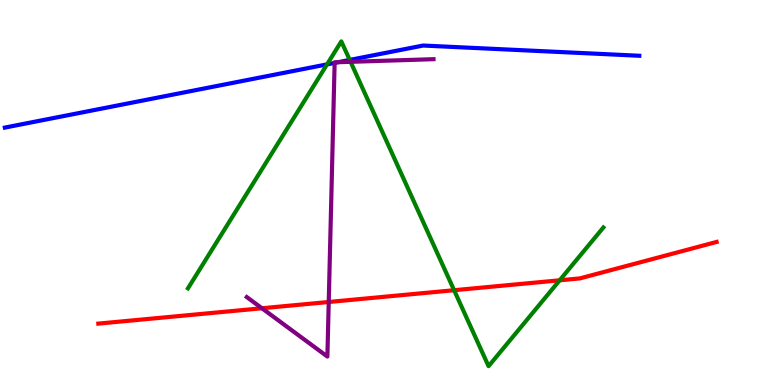[{'lines': ['blue', 'red'], 'intersections': []}, {'lines': ['green', 'red'], 'intersections': [{'x': 5.86, 'y': 2.46}, {'x': 7.22, 'y': 2.72}]}, {'lines': ['purple', 'red'], 'intersections': [{'x': 3.38, 'y': 1.99}, {'x': 4.24, 'y': 2.16}]}, {'lines': ['blue', 'green'], 'intersections': [{'x': 4.22, 'y': 8.33}, {'x': 4.51, 'y': 8.44}]}, {'lines': ['blue', 'purple'], 'intersections': [{'x': 4.32, 'y': 8.37}, {'x': 4.36, 'y': 8.38}]}, {'lines': ['green', 'purple'], 'intersections': [{'x': 4.52, 'y': 8.39}]}]